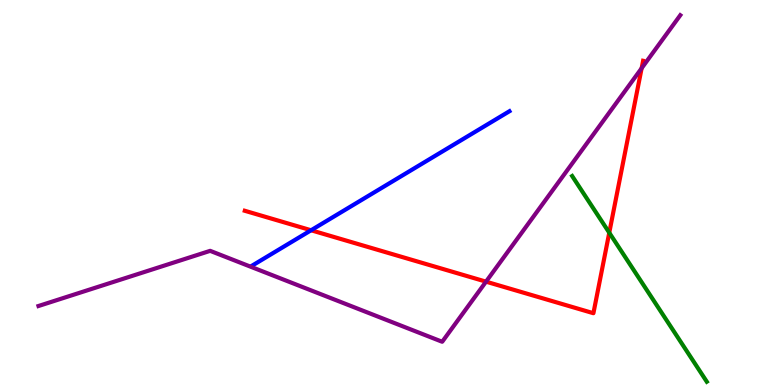[{'lines': ['blue', 'red'], 'intersections': [{'x': 4.01, 'y': 4.02}]}, {'lines': ['green', 'red'], 'intersections': [{'x': 7.86, 'y': 3.96}]}, {'lines': ['purple', 'red'], 'intersections': [{'x': 6.27, 'y': 2.68}, {'x': 8.28, 'y': 8.23}]}, {'lines': ['blue', 'green'], 'intersections': []}, {'lines': ['blue', 'purple'], 'intersections': []}, {'lines': ['green', 'purple'], 'intersections': []}]